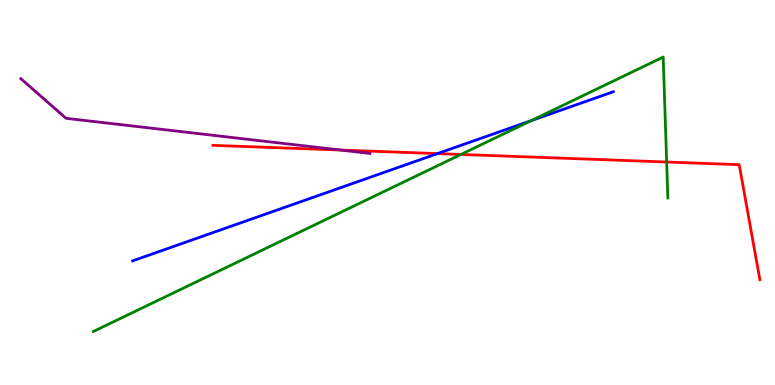[{'lines': ['blue', 'red'], 'intersections': [{'x': 5.65, 'y': 6.01}]}, {'lines': ['green', 'red'], 'intersections': [{'x': 5.95, 'y': 5.99}, {'x': 8.6, 'y': 5.79}]}, {'lines': ['purple', 'red'], 'intersections': [{'x': 4.39, 'y': 6.1}]}, {'lines': ['blue', 'green'], 'intersections': [{'x': 6.85, 'y': 6.87}]}, {'lines': ['blue', 'purple'], 'intersections': []}, {'lines': ['green', 'purple'], 'intersections': []}]